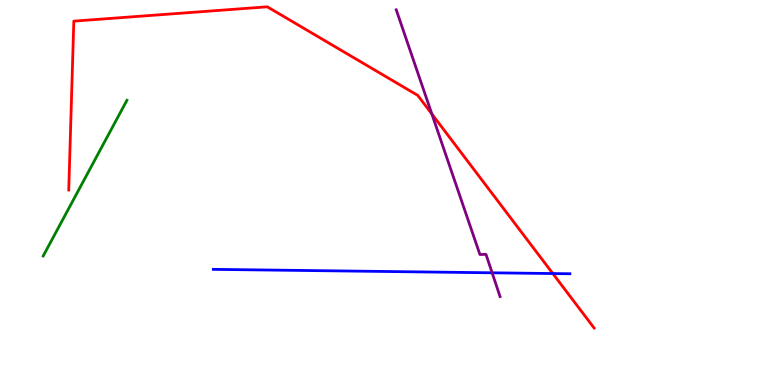[{'lines': ['blue', 'red'], 'intersections': [{'x': 7.13, 'y': 2.89}]}, {'lines': ['green', 'red'], 'intersections': []}, {'lines': ['purple', 'red'], 'intersections': [{'x': 5.57, 'y': 7.04}]}, {'lines': ['blue', 'green'], 'intersections': []}, {'lines': ['blue', 'purple'], 'intersections': [{'x': 6.35, 'y': 2.91}]}, {'lines': ['green', 'purple'], 'intersections': []}]